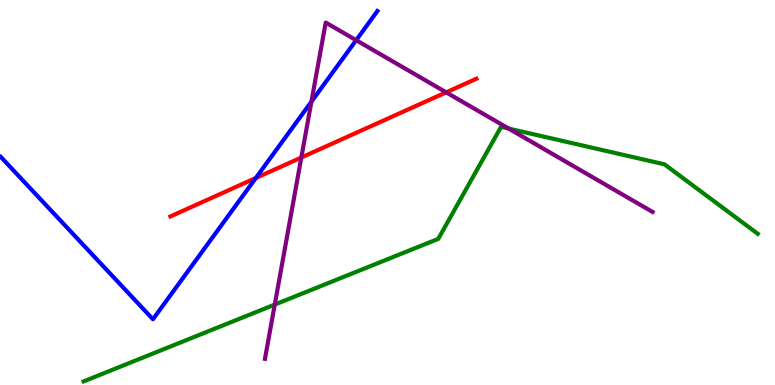[{'lines': ['blue', 'red'], 'intersections': [{'x': 3.3, 'y': 5.38}]}, {'lines': ['green', 'red'], 'intersections': []}, {'lines': ['purple', 'red'], 'intersections': [{'x': 3.89, 'y': 5.91}, {'x': 5.76, 'y': 7.6}]}, {'lines': ['blue', 'green'], 'intersections': []}, {'lines': ['blue', 'purple'], 'intersections': [{'x': 4.02, 'y': 7.36}, {'x': 4.6, 'y': 8.96}]}, {'lines': ['green', 'purple'], 'intersections': [{'x': 3.55, 'y': 2.09}, {'x': 6.56, 'y': 6.66}]}]